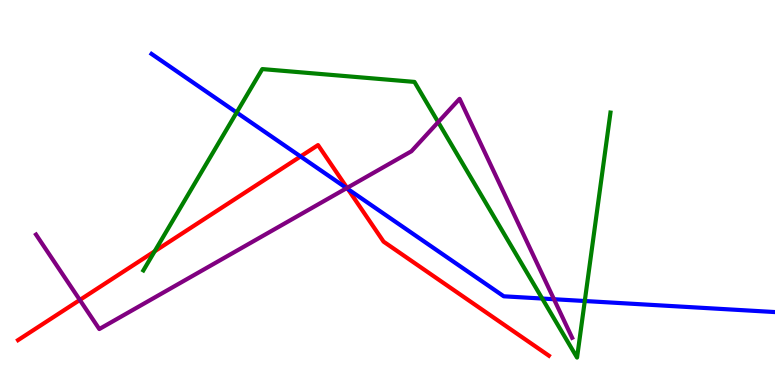[{'lines': ['blue', 'red'], 'intersections': [{'x': 3.88, 'y': 5.94}, {'x': 4.49, 'y': 5.09}]}, {'lines': ['green', 'red'], 'intersections': [{'x': 2.0, 'y': 3.47}]}, {'lines': ['purple', 'red'], 'intersections': [{'x': 1.03, 'y': 2.21}, {'x': 4.48, 'y': 5.12}]}, {'lines': ['blue', 'green'], 'intersections': [{'x': 3.05, 'y': 7.08}, {'x': 7.0, 'y': 2.25}, {'x': 7.55, 'y': 2.18}]}, {'lines': ['blue', 'purple'], 'intersections': [{'x': 4.47, 'y': 5.11}, {'x': 7.15, 'y': 2.23}]}, {'lines': ['green', 'purple'], 'intersections': [{'x': 5.65, 'y': 6.83}]}]